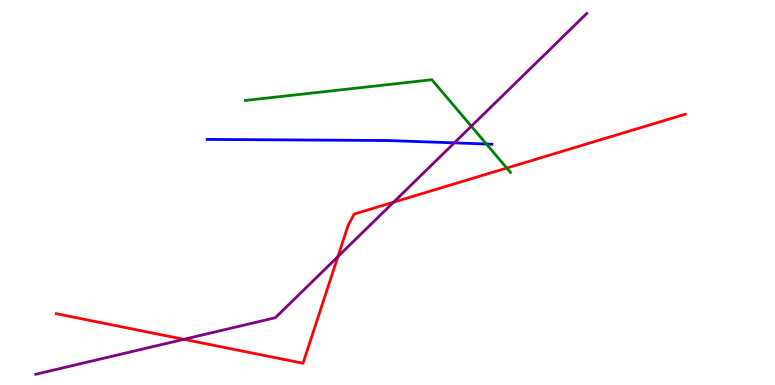[{'lines': ['blue', 'red'], 'intersections': []}, {'lines': ['green', 'red'], 'intersections': [{'x': 6.54, 'y': 5.64}]}, {'lines': ['purple', 'red'], 'intersections': [{'x': 2.37, 'y': 1.19}, {'x': 4.36, 'y': 3.34}, {'x': 5.08, 'y': 4.75}]}, {'lines': ['blue', 'green'], 'intersections': [{'x': 6.28, 'y': 6.26}]}, {'lines': ['blue', 'purple'], 'intersections': [{'x': 5.86, 'y': 6.29}]}, {'lines': ['green', 'purple'], 'intersections': [{'x': 6.08, 'y': 6.72}]}]